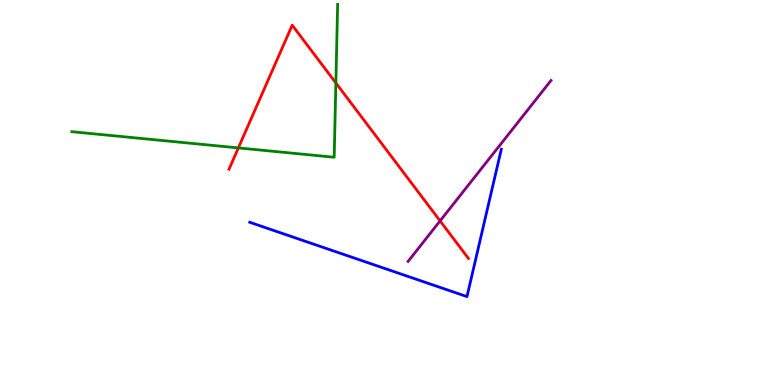[{'lines': ['blue', 'red'], 'intersections': []}, {'lines': ['green', 'red'], 'intersections': [{'x': 3.08, 'y': 6.16}, {'x': 4.33, 'y': 7.84}]}, {'lines': ['purple', 'red'], 'intersections': [{'x': 5.68, 'y': 4.26}]}, {'lines': ['blue', 'green'], 'intersections': []}, {'lines': ['blue', 'purple'], 'intersections': []}, {'lines': ['green', 'purple'], 'intersections': []}]